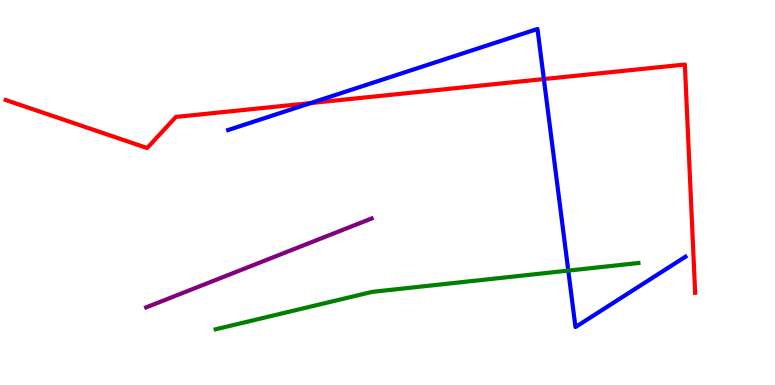[{'lines': ['blue', 'red'], 'intersections': [{'x': 4.01, 'y': 7.32}, {'x': 7.02, 'y': 7.95}]}, {'lines': ['green', 'red'], 'intersections': []}, {'lines': ['purple', 'red'], 'intersections': []}, {'lines': ['blue', 'green'], 'intersections': [{'x': 7.33, 'y': 2.97}]}, {'lines': ['blue', 'purple'], 'intersections': []}, {'lines': ['green', 'purple'], 'intersections': []}]